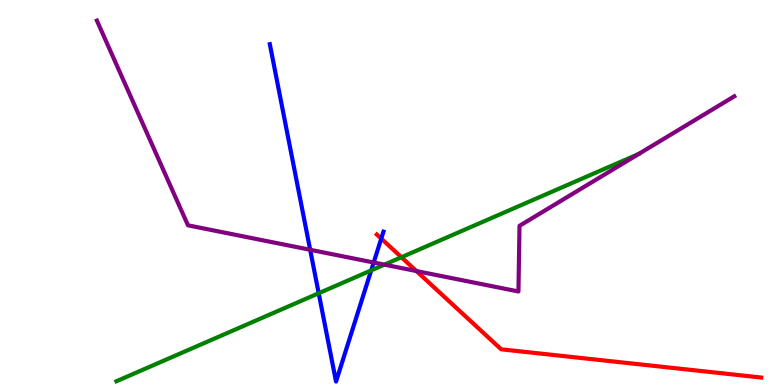[{'lines': ['blue', 'red'], 'intersections': [{'x': 4.92, 'y': 3.8}]}, {'lines': ['green', 'red'], 'intersections': [{'x': 5.18, 'y': 3.32}]}, {'lines': ['purple', 'red'], 'intersections': [{'x': 5.37, 'y': 2.96}]}, {'lines': ['blue', 'green'], 'intersections': [{'x': 4.11, 'y': 2.38}, {'x': 4.79, 'y': 2.98}]}, {'lines': ['blue', 'purple'], 'intersections': [{'x': 4.0, 'y': 3.51}, {'x': 4.82, 'y': 3.18}]}, {'lines': ['green', 'purple'], 'intersections': [{'x': 4.96, 'y': 3.13}]}]